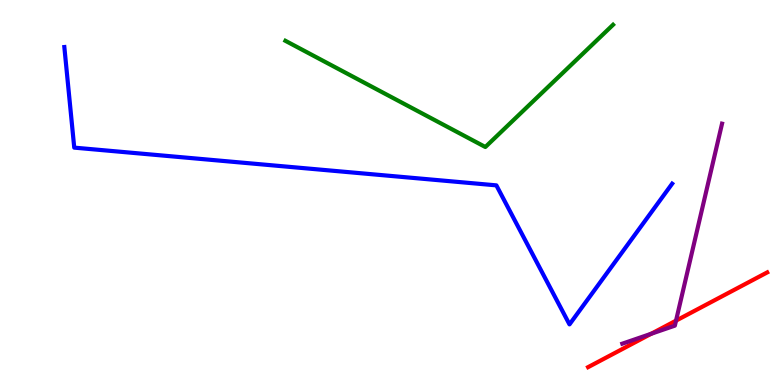[{'lines': ['blue', 'red'], 'intersections': []}, {'lines': ['green', 'red'], 'intersections': []}, {'lines': ['purple', 'red'], 'intersections': [{'x': 8.4, 'y': 1.33}, {'x': 8.72, 'y': 1.67}]}, {'lines': ['blue', 'green'], 'intersections': []}, {'lines': ['blue', 'purple'], 'intersections': []}, {'lines': ['green', 'purple'], 'intersections': []}]